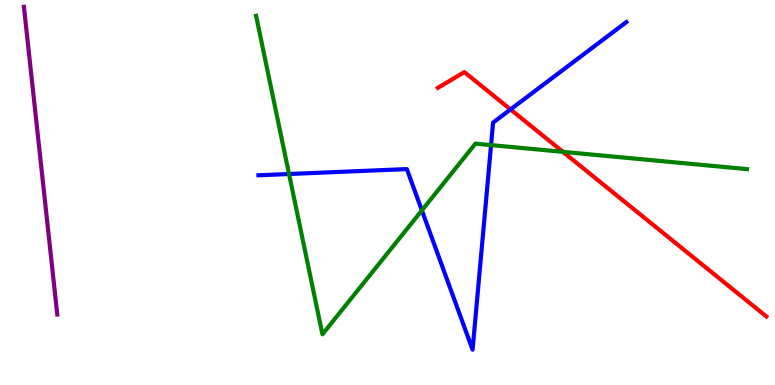[{'lines': ['blue', 'red'], 'intersections': [{'x': 6.59, 'y': 7.16}]}, {'lines': ['green', 'red'], 'intersections': [{'x': 7.26, 'y': 6.06}]}, {'lines': ['purple', 'red'], 'intersections': []}, {'lines': ['blue', 'green'], 'intersections': [{'x': 3.73, 'y': 5.48}, {'x': 5.44, 'y': 4.54}, {'x': 6.34, 'y': 6.23}]}, {'lines': ['blue', 'purple'], 'intersections': []}, {'lines': ['green', 'purple'], 'intersections': []}]